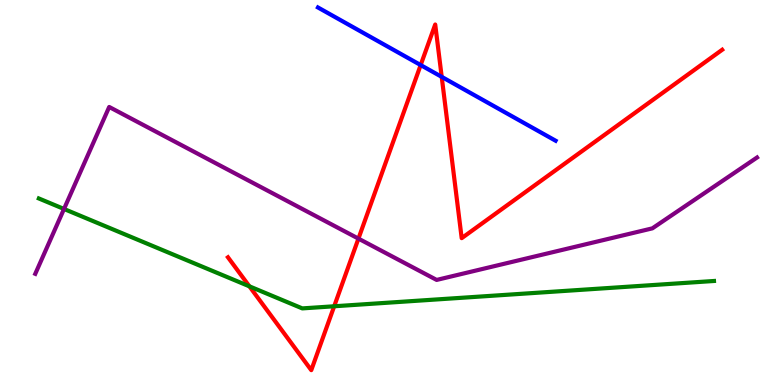[{'lines': ['blue', 'red'], 'intersections': [{'x': 5.43, 'y': 8.31}, {'x': 5.7, 'y': 8.0}]}, {'lines': ['green', 'red'], 'intersections': [{'x': 3.22, 'y': 2.56}, {'x': 4.31, 'y': 2.04}]}, {'lines': ['purple', 'red'], 'intersections': [{'x': 4.63, 'y': 3.8}]}, {'lines': ['blue', 'green'], 'intersections': []}, {'lines': ['blue', 'purple'], 'intersections': []}, {'lines': ['green', 'purple'], 'intersections': [{'x': 0.826, 'y': 4.57}]}]